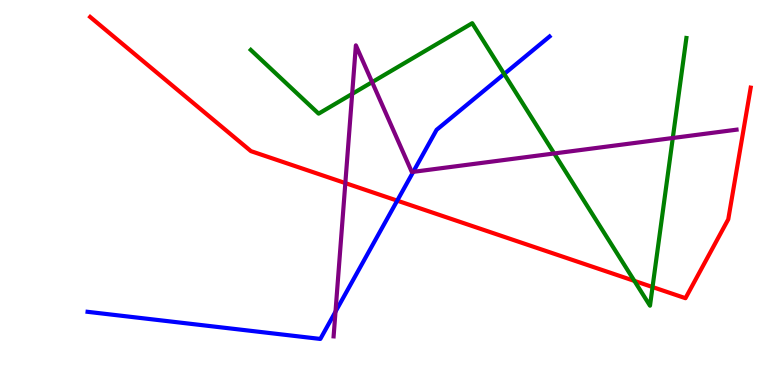[{'lines': ['blue', 'red'], 'intersections': [{'x': 5.13, 'y': 4.79}]}, {'lines': ['green', 'red'], 'intersections': [{'x': 8.19, 'y': 2.7}, {'x': 8.42, 'y': 2.54}]}, {'lines': ['purple', 'red'], 'intersections': [{'x': 4.46, 'y': 5.24}]}, {'lines': ['blue', 'green'], 'intersections': [{'x': 6.51, 'y': 8.08}]}, {'lines': ['blue', 'purple'], 'intersections': [{'x': 4.33, 'y': 1.9}, {'x': 5.33, 'y': 5.54}]}, {'lines': ['green', 'purple'], 'intersections': [{'x': 4.54, 'y': 7.56}, {'x': 4.8, 'y': 7.87}, {'x': 7.15, 'y': 6.01}, {'x': 8.68, 'y': 6.42}]}]